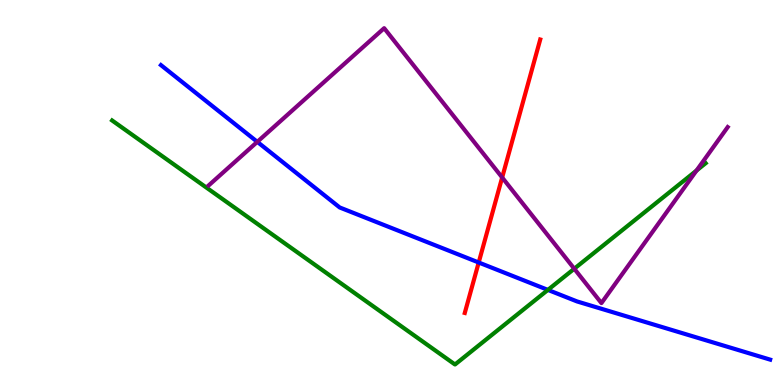[{'lines': ['blue', 'red'], 'intersections': [{'x': 6.18, 'y': 3.18}]}, {'lines': ['green', 'red'], 'intersections': []}, {'lines': ['purple', 'red'], 'intersections': [{'x': 6.48, 'y': 5.39}]}, {'lines': ['blue', 'green'], 'intersections': [{'x': 7.07, 'y': 2.47}]}, {'lines': ['blue', 'purple'], 'intersections': [{'x': 3.32, 'y': 6.32}]}, {'lines': ['green', 'purple'], 'intersections': [{'x': 7.41, 'y': 3.02}, {'x': 8.99, 'y': 5.57}]}]